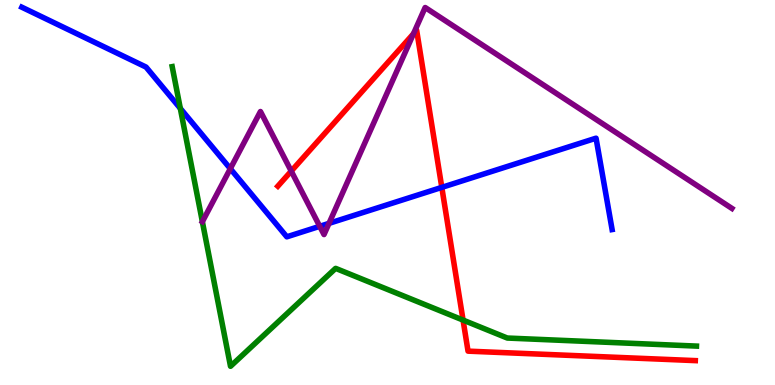[{'lines': ['blue', 'red'], 'intersections': [{'x': 5.7, 'y': 5.13}]}, {'lines': ['green', 'red'], 'intersections': [{'x': 5.97, 'y': 1.69}]}, {'lines': ['purple', 'red'], 'intersections': [{'x': 3.76, 'y': 5.56}, {'x': 5.34, 'y': 9.12}]}, {'lines': ['blue', 'green'], 'intersections': [{'x': 2.33, 'y': 7.18}]}, {'lines': ['blue', 'purple'], 'intersections': [{'x': 2.97, 'y': 5.62}, {'x': 4.13, 'y': 4.12}, {'x': 4.25, 'y': 4.2}]}, {'lines': ['green', 'purple'], 'intersections': []}]